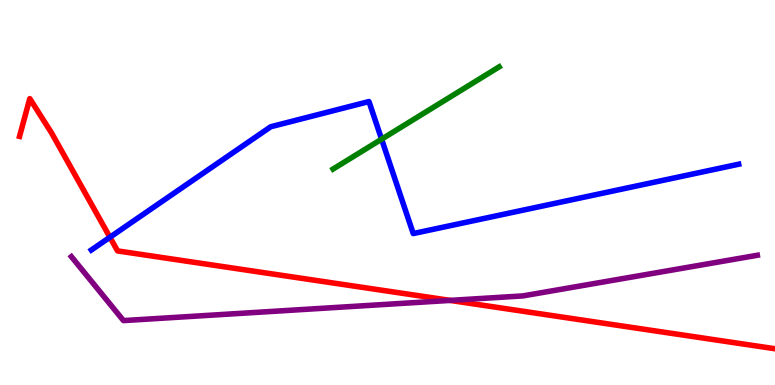[{'lines': ['blue', 'red'], 'intersections': [{'x': 1.42, 'y': 3.84}]}, {'lines': ['green', 'red'], 'intersections': []}, {'lines': ['purple', 'red'], 'intersections': [{'x': 5.81, 'y': 2.2}]}, {'lines': ['blue', 'green'], 'intersections': [{'x': 4.92, 'y': 6.38}]}, {'lines': ['blue', 'purple'], 'intersections': []}, {'lines': ['green', 'purple'], 'intersections': []}]